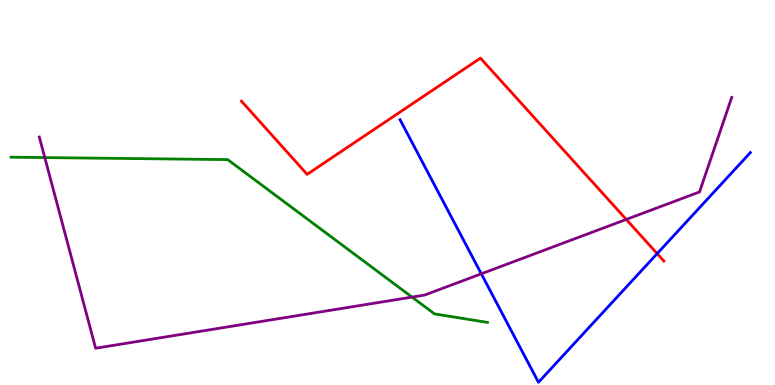[{'lines': ['blue', 'red'], 'intersections': [{'x': 8.48, 'y': 3.41}]}, {'lines': ['green', 'red'], 'intersections': []}, {'lines': ['purple', 'red'], 'intersections': [{'x': 8.08, 'y': 4.3}]}, {'lines': ['blue', 'green'], 'intersections': []}, {'lines': ['blue', 'purple'], 'intersections': [{'x': 6.21, 'y': 2.89}]}, {'lines': ['green', 'purple'], 'intersections': [{'x': 0.578, 'y': 5.91}, {'x': 5.32, 'y': 2.28}]}]